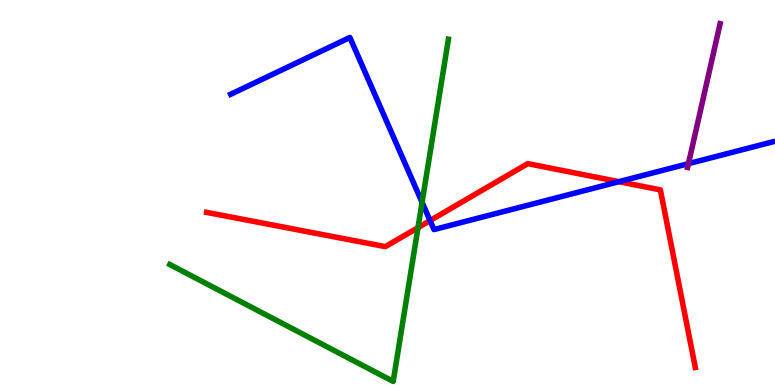[{'lines': ['blue', 'red'], 'intersections': [{'x': 5.55, 'y': 4.27}, {'x': 7.99, 'y': 5.28}]}, {'lines': ['green', 'red'], 'intersections': [{'x': 5.39, 'y': 4.09}]}, {'lines': ['purple', 'red'], 'intersections': []}, {'lines': ['blue', 'green'], 'intersections': [{'x': 5.45, 'y': 4.74}]}, {'lines': ['blue', 'purple'], 'intersections': [{'x': 8.88, 'y': 5.75}]}, {'lines': ['green', 'purple'], 'intersections': []}]